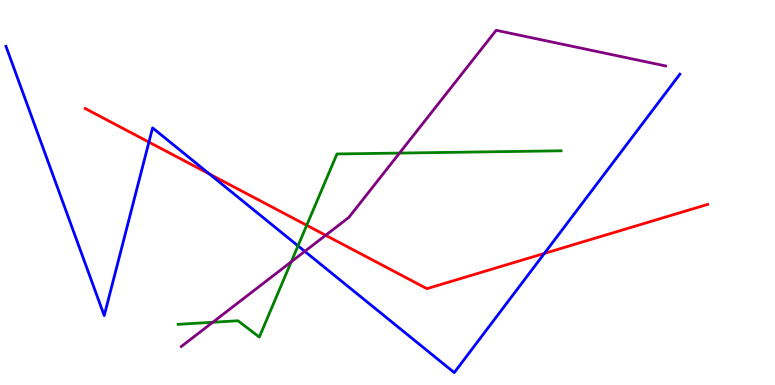[{'lines': ['blue', 'red'], 'intersections': [{'x': 1.92, 'y': 6.31}, {'x': 2.7, 'y': 5.48}, {'x': 7.02, 'y': 3.42}]}, {'lines': ['green', 'red'], 'intersections': [{'x': 3.96, 'y': 4.15}]}, {'lines': ['purple', 'red'], 'intersections': [{'x': 4.2, 'y': 3.89}]}, {'lines': ['blue', 'green'], 'intersections': [{'x': 3.85, 'y': 3.61}]}, {'lines': ['blue', 'purple'], 'intersections': [{'x': 3.93, 'y': 3.47}]}, {'lines': ['green', 'purple'], 'intersections': [{'x': 2.75, 'y': 1.63}, {'x': 3.76, 'y': 3.2}, {'x': 5.15, 'y': 6.02}]}]